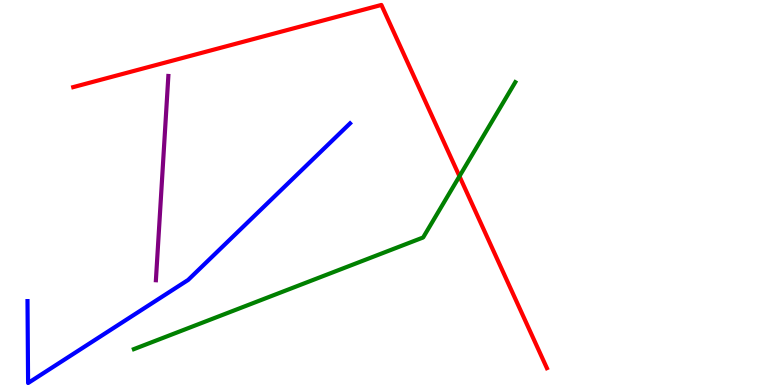[{'lines': ['blue', 'red'], 'intersections': []}, {'lines': ['green', 'red'], 'intersections': [{'x': 5.93, 'y': 5.42}]}, {'lines': ['purple', 'red'], 'intersections': []}, {'lines': ['blue', 'green'], 'intersections': []}, {'lines': ['blue', 'purple'], 'intersections': []}, {'lines': ['green', 'purple'], 'intersections': []}]